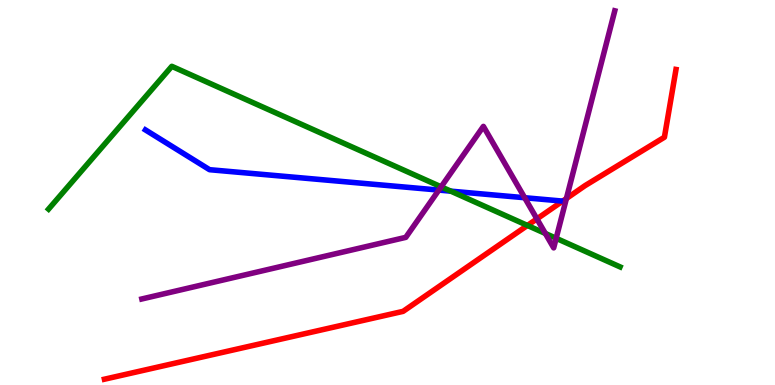[{'lines': ['blue', 'red'], 'intersections': []}, {'lines': ['green', 'red'], 'intersections': [{'x': 6.81, 'y': 4.14}]}, {'lines': ['purple', 'red'], 'intersections': [{'x': 6.93, 'y': 4.31}, {'x': 7.31, 'y': 4.84}]}, {'lines': ['blue', 'green'], 'intersections': [{'x': 5.82, 'y': 5.04}]}, {'lines': ['blue', 'purple'], 'intersections': [{'x': 5.66, 'y': 5.06}, {'x': 6.77, 'y': 4.86}]}, {'lines': ['green', 'purple'], 'intersections': [{'x': 5.69, 'y': 5.15}, {'x': 7.04, 'y': 3.94}, {'x': 7.18, 'y': 3.81}]}]